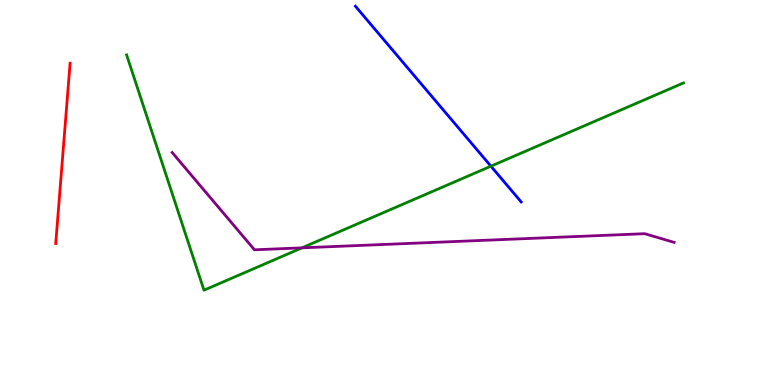[{'lines': ['blue', 'red'], 'intersections': []}, {'lines': ['green', 'red'], 'intersections': []}, {'lines': ['purple', 'red'], 'intersections': []}, {'lines': ['blue', 'green'], 'intersections': [{'x': 6.33, 'y': 5.68}]}, {'lines': ['blue', 'purple'], 'intersections': []}, {'lines': ['green', 'purple'], 'intersections': [{'x': 3.9, 'y': 3.56}]}]